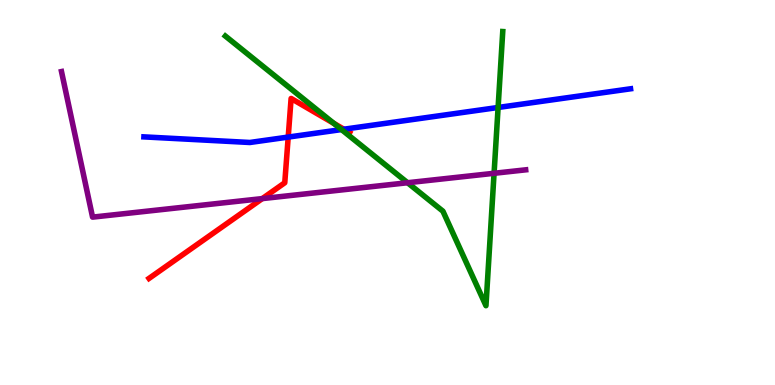[{'lines': ['blue', 'red'], 'intersections': [{'x': 3.72, 'y': 6.44}, {'x': 4.44, 'y': 6.64}]}, {'lines': ['green', 'red'], 'intersections': [{'x': 4.31, 'y': 6.8}]}, {'lines': ['purple', 'red'], 'intersections': [{'x': 3.38, 'y': 4.84}]}, {'lines': ['blue', 'green'], 'intersections': [{'x': 4.41, 'y': 6.63}, {'x': 6.43, 'y': 7.21}]}, {'lines': ['blue', 'purple'], 'intersections': []}, {'lines': ['green', 'purple'], 'intersections': [{'x': 5.26, 'y': 5.25}, {'x': 6.38, 'y': 5.5}]}]